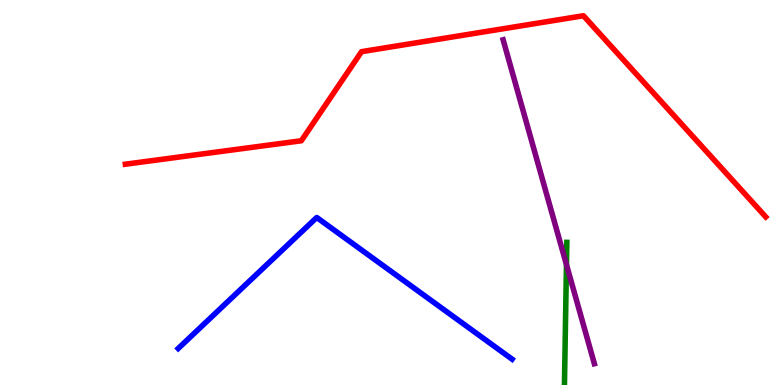[{'lines': ['blue', 'red'], 'intersections': []}, {'lines': ['green', 'red'], 'intersections': []}, {'lines': ['purple', 'red'], 'intersections': []}, {'lines': ['blue', 'green'], 'intersections': []}, {'lines': ['blue', 'purple'], 'intersections': []}, {'lines': ['green', 'purple'], 'intersections': [{'x': 7.31, 'y': 3.13}]}]